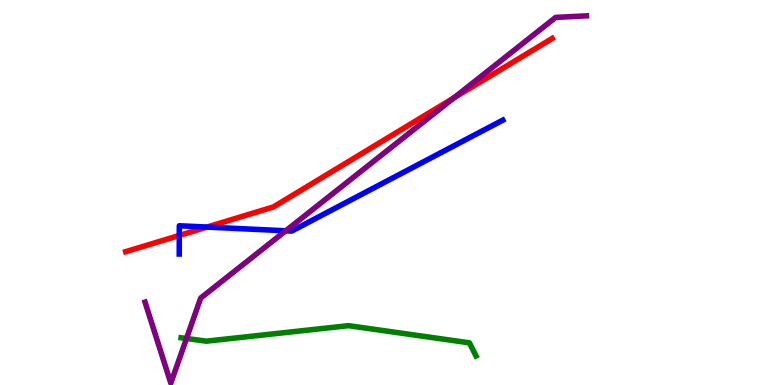[{'lines': ['blue', 'red'], 'intersections': [{'x': 2.31, 'y': 3.88}, {'x': 2.67, 'y': 4.1}]}, {'lines': ['green', 'red'], 'intersections': []}, {'lines': ['purple', 'red'], 'intersections': [{'x': 5.86, 'y': 7.46}]}, {'lines': ['blue', 'green'], 'intersections': []}, {'lines': ['blue', 'purple'], 'intersections': [{'x': 3.69, 'y': 4.01}]}, {'lines': ['green', 'purple'], 'intersections': [{'x': 2.41, 'y': 1.21}]}]